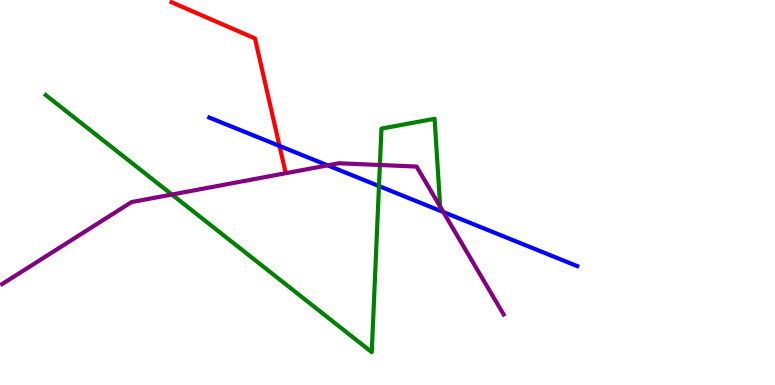[{'lines': ['blue', 'red'], 'intersections': [{'x': 3.61, 'y': 6.21}]}, {'lines': ['green', 'red'], 'intersections': []}, {'lines': ['purple', 'red'], 'intersections': []}, {'lines': ['blue', 'green'], 'intersections': [{'x': 4.89, 'y': 5.17}]}, {'lines': ['blue', 'purple'], 'intersections': [{'x': 4.23, 'y': 5.7}, {'x': 5.72, 'y': 4.49}]}, {'lines': ['green', 'purple'], 'intersections': [{'x': 2.22, 'y': 4.95}, {'x': 4.9, 'y': 5.71}, {'x': 5.68, 'y': 4.63}]}]